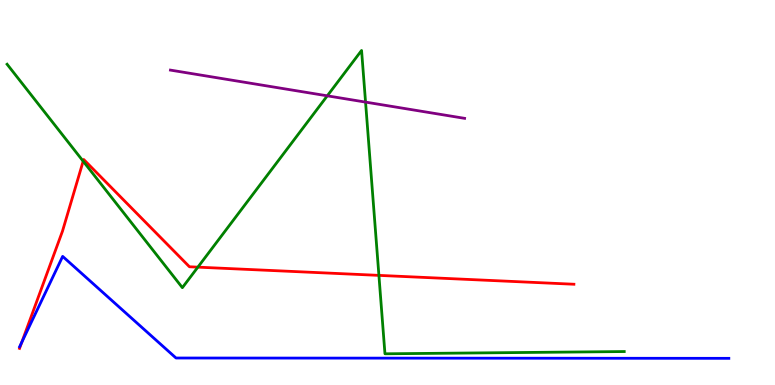[{'lines': ['blue', 'red'], 'intersections': [{'x': 0.281, 'y': 1.11}]}, {'lines': ['green', 'red'], 'intersections': [{'x': 1.07, 'y': 5.81}, {'x': 2.55, 'y': 3.06}, {'x': 4.89, 'y': 2.85}]}, {'lines': ['purple', 'red'], 'intersections': []}, {'lines': ['blue', 'green'], 'intersections': []}, {'lines': ['blue', 'purple'], 'intersections': []}, {'lines': ['green', 'purple'], 'intersections': [{'x': 4.22, 'y': 7.51}, {'x': 4.72, 'y': 7.35}]}]